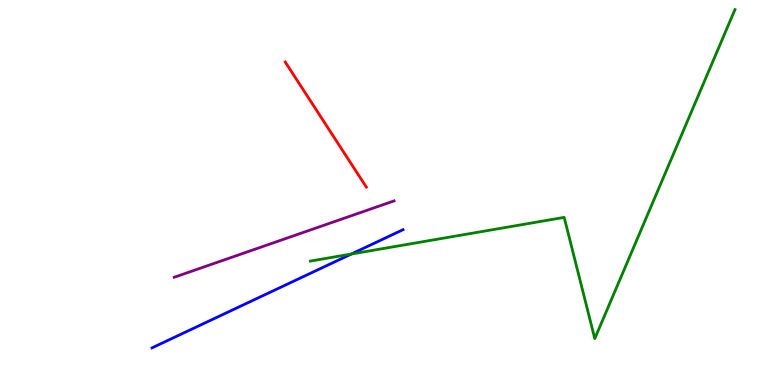[{'lines': ['blue', 'red'], 'intersections': []}, {'lines': ['green', 'red'], 'intersections': []}, {'lines': ['purple', 'red'], 'intersections': []}, {'lines': ['blue', 'green'], 'intersections': [{'x': 4.53, 'y': 3.4}]}, {'lines': ['blue', 'purple'], 'intersections': []}, {'lines': ['green', 'purple'], 'intersections': []}]